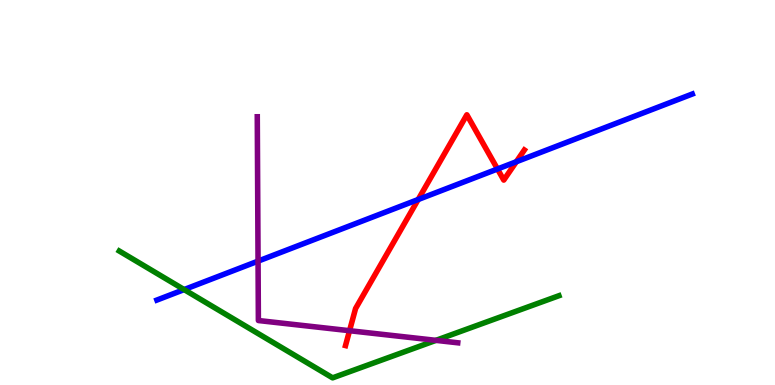[{'lines': ['blue', 'red'], 'intersections': [{'x': 5.4, 'y': 4.82}, {'x': 6.42, 'y': 5.61}, {'x': 6.66, 'y': 5.8}]}, {'lines': ['green', 'red'], 'intersections': []}, {'lines': ['purple', 'red'], 'intersections': [{'x': 4.51, 'y': 1.41}]}, {'lines': ['blue', 'green'], 'intersections': [{'x': 2.38, 'y': 2.48}]}, {'lines': ['blue', 'purple'], 'intersections': [{'x': 3.33, 'y': 3.22}]}, {'lines': ['green', 'purple'], 'intersections': [{'x': 5.63, 'y': 1.16}]}]